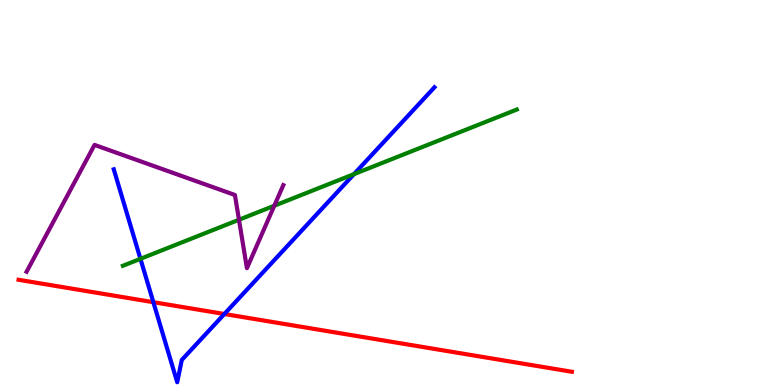[{'lines': ['blue', 'red'], 'intersections': [{'x': 1.98, 'y': 2.15}, {'x': 2.9, 'y': 1.84}]}, {'lines': ['green', 'red'], 'intersections': []}, {'lines': ['purple', 'red'], 'intersections': []}, {'lines': ['blue', 'green'], 'intersections': [{'x': 1.81, 'y': 3.28}, {'x': 4.57, 'y': 5.48}]}, {'lines': ['blue', 'purple'], 'intersections': []}, {'lines': ['green', 'purple'], 'intersections': [{'x': 3.08, 'y': 4.29}, {'x': 3.54, 'y': 4.66}]}]